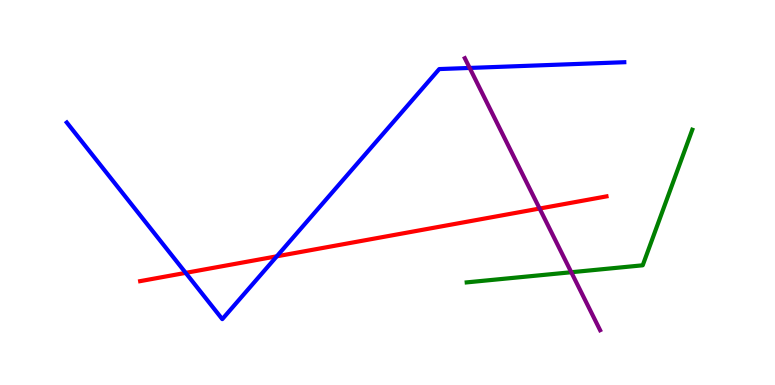[{'lines': ['blue', 'red'], 'intersections': [{'x': 2.4, 'y': 2.91}, {'x': 3.57, 'y': 3.34}]}, {'lines': ['green', 'red'], 'intersections': []}, {'lines': ['purple', 'red'], 'intersections': [{'x': 6.96, 'y': 4.58}]}, {'lines': ['blue', 'green'], 'intersections': []}, {'lines': ['blue', 'purple'], 'intersections': [{'x': 6.06, 'y': 8.24}]}, {'lines': ['green', 'purple'], 'intersections': [{'x': 7.37, 'y': 2.93}]}]